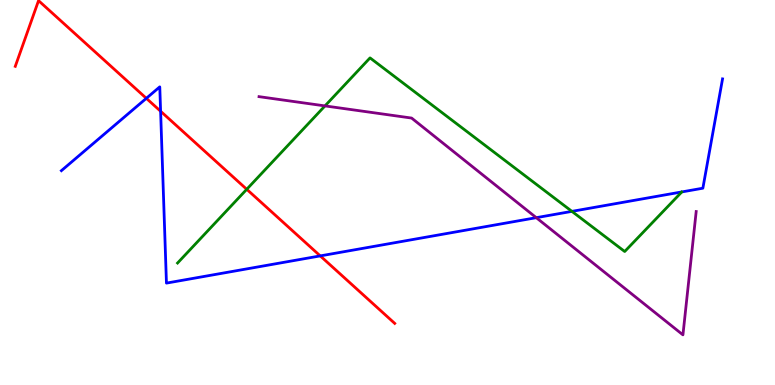[{'lines': ['blue', 'red'], 'intersections': [{'x': 1.89, 'y': 7.45}, {'x': 2.07, 'y': 7.11}, {'x': 4.13, 'y': 3.35}]}, {'lines': ['green', 'red'], 'intersections': [{'x': 3.18, 'y': 5.08}]}, {'lines': ['purple', 'red'], 'intersections': []}, {'lines': ['blue', 'green'], 'intersections': [{'x': 7.38, 'y': 4.51}]}, {'lines': ['blue', 'purple'], 'intersections': [{'x': 6.92, 'y': 4.35}]}, {'lines': ['green', 'purple'], 'intersections': [{'x': 4.19, 'y': 7.25}]}]